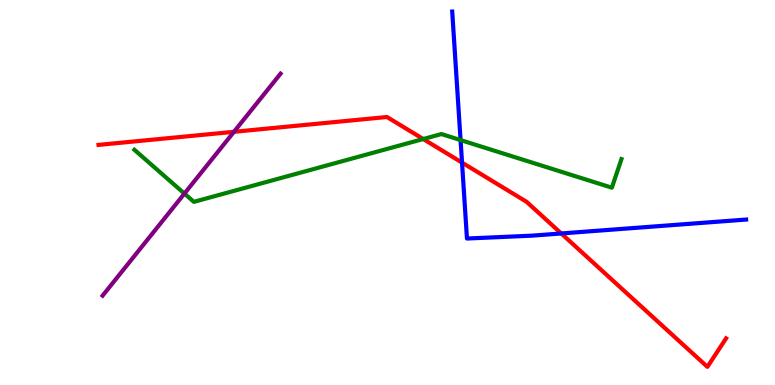[{'lines': ['blue', 'red'], 'intersections': [{'x': 5.96, 'y': 5.78}, {'x': 7.24, 'y': 3.94}]}, {'lines': ['green', 'red'], 'intersections': [{'x': 5.46, 'y': 6.39}]}, {'lines': ['purple', 'red'], 'intersections': [{'x': 3.02, 'y': 6.58}]}, {'lines': ['blue', 'green'], 'intersections': [{'x': 5.94, 'y': 6.36}]}, {'lines': ['blue', 'purple'], 'intersections': []}, {'lines': ['green', 'purple'], 'intersections': [{'x': 2.38, 'y': 4.97}]}]